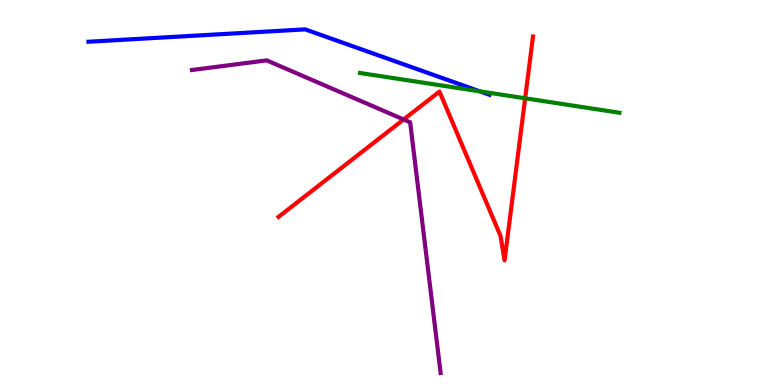[{'lines': ['blue', 'red'], 'intersections': []}, {'lines': ['green', 'red'], 'intersections': [{'x': 6.78, 'y': 7.45}]}, {'lines': ['purple', 'red'], 'intersections': [{'x': 5.21, 'y': 6.9}]}, {'lines': ['blue', 'green'], 'intersections': [{'x': 6.19, 'y': 7.63}]}, {'lines': ['blue', 'purple'], 'intersections': []}, {'lines': ['green', 'purple'], 'intersections': []}]